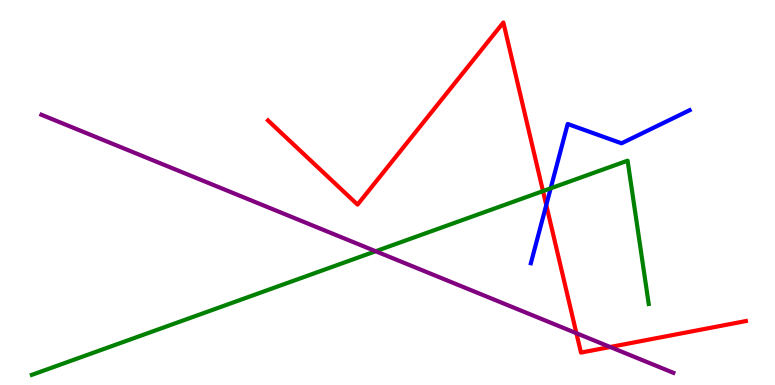[{'lines': ['blue', 'red'], 'intersections': [{'x': 7.05, 'y': 4.68}]}, {'lines': ['green', 'red'], 'intersections': [{'x': 7.01, 'y': 5.04}]}, {'lines': ['purple', 'red'], 'intersections': [{'x': 7.44, 'y': 1.35}, {'x': 7.87, 'y': 0.987}]}, {'lines': ['blue', 'green'], 'intersections': [{'x': 7.11, 'y': 5.11}]}, {'lines': ['blue', 'purple'], 'intersections': []}, {'lines': ['green', 'purple'], 'intersections': [{'x': 4.85, 'y': 3.47}]}]